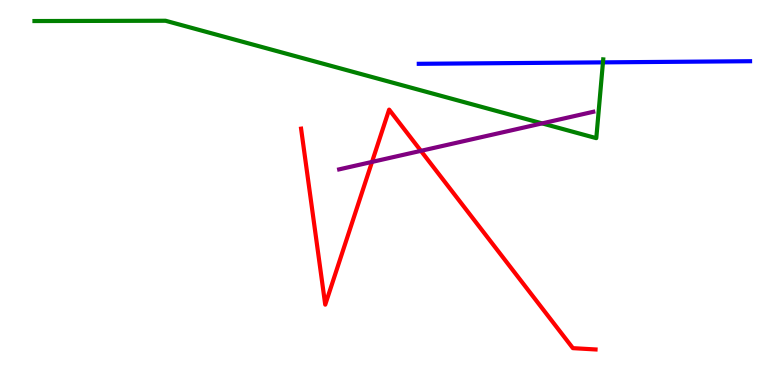[{'lines': ['blue', 'red'], 'intersections': []}, {'lines': ['green', 'red'], 'intersections': []}, {'lines': ['purple', 'red'], 'intersections': [{'x': 4.8, 'y': 5.79}, {'x': 5.43, 'y': 6.08}]}, {'lines': ['blue', 'green'], 'intersections': [{'x': 7.78, 'y': 8.38}]}, {'lines': ['blue', 'purple'], 'intersections': []}, {'lines': ['green', 'purple'], 'intersections': [{'x': 7.0, 'y': 6.8}]}]